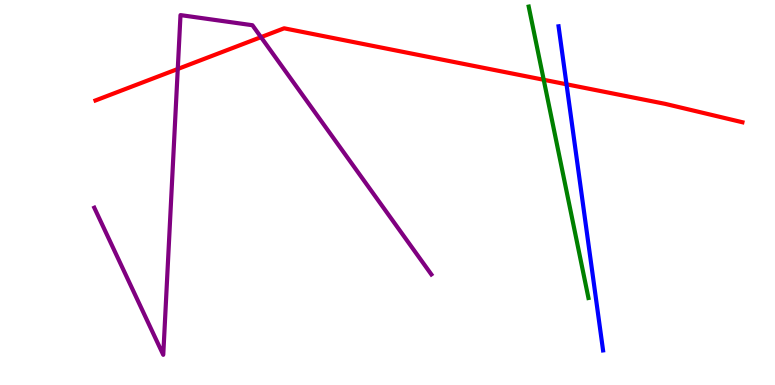[{'lines': ['blue', 'red'], 'intersections': [{'x': 7.31, 'y': 7.81}]}, {'lines': ['green', 'red'], 'intersections': [{'x': 7.02, 'y': 7.93}]}, {'lines': ['purple', 'red'], 'intersections': [{'x': 2.29, 'y': 8.21}, {'x': 3.37, 'y': 9.03}]}, {'lines': ['blue', 'green'], 'intersections': []}, {'lines': ['blue', 'purple'], 'intersections': []}, {'lines': ['green', 'purple'], 'intersections': []}]